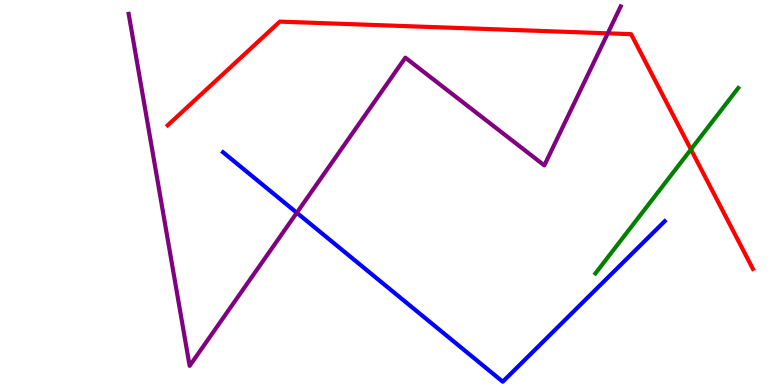[{'lines': ['blue', 'red'], 'intersections': []}, {'lines': ['green', 'red'], 'intersections': [{'x': 8.92, 'y': 6.12}]}, {'lines': ['purple', 'red'], 'intersections': [{'x': 7.84, 'y': 9.13}]}, {'lines': ['blue', 'green'], 'intersections': []}, {'lines': ['blue', 'purple'], 'intersections': [{'x': 3.83, 'y': 4.47}]}, {'lines': ['green', 'purple'], 'intersections': []}]